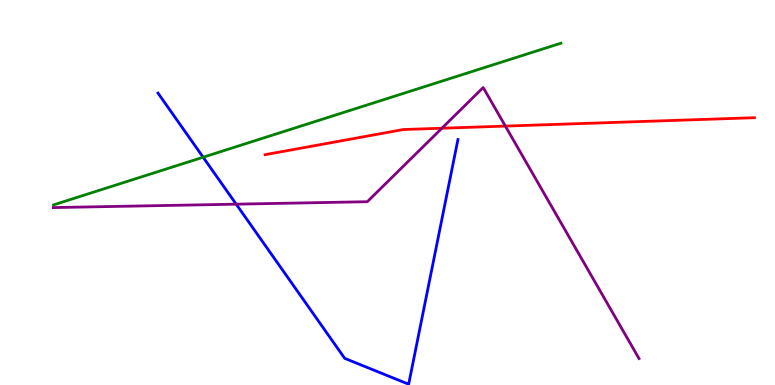[{'lines': ['blue', 'red'], 'intersections': []}, {'lines': ['green', 'red'], 'intersections': []}, {'lines': ['purple', 'red'], 'intersections': [{'x': 5.7, 'y': 6.67}, {'x': 6.52, 'y': 6.72}]}, {'lines': ['blue', 'green'], 'intersections': [{'x': 2.62, 'y': 5.92}]}, {'lines': ['blue', 'purple'], 'intersections': [{'x': 3.05, 'y': 4.7}]}, {'lines': ['green', 'purple'], 'intersections': []}]